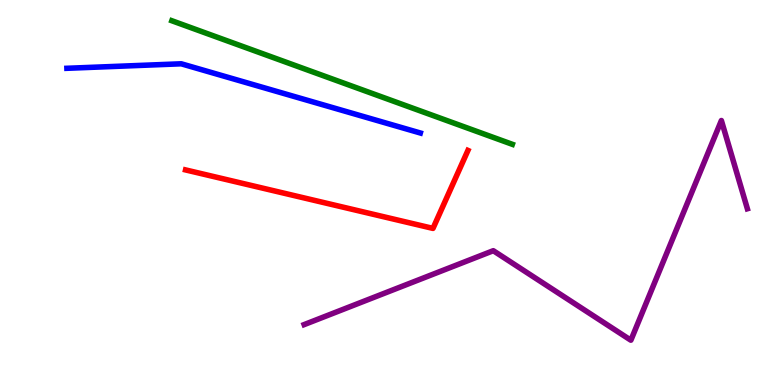[{'lines': ['blue', 'red'], 'intersections': []}, {'lines': ['green', 'red'], 'intersections': []}, {'lines': ['purple', 'red'], 'intersections': []}, {'lines': ['blue', 'green'], 'intersections': []}, {'lines': ['blue', 'purple'], 'intersections': []}, {'lines': ['green', 'purple'], 'intersections': []}]